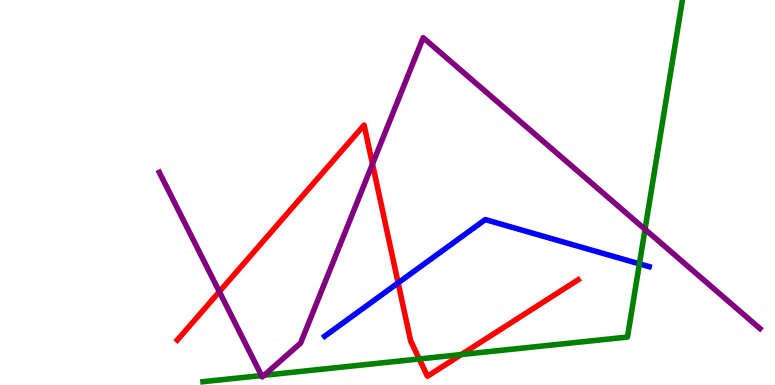[{'lines': ['blue', 'red'], 'intersections': [{'x': 5.14, 'y': 2.65}]}, {'lines': ['green', 'red'], 'intersections': [{'x': 5.41, 'y': 0.676}, {'x': 5.95, 'y': 0.791}]}, {'lines': ['purple', 'red'], 'intersections': [{'x': 2.83, 'y': 2.42}, {'x': 4.81, 'y': 5.74}]}, {'lines': ['blue', 'green'], 'intersections': [{'x': 8.25, 'y': 3.15}]}, {'lines': ['blue', 'purple'], 'intersections': []}, {'lines': ['green', 'purple'], 'intersections': [{'x': 3.37, 'y': 0.245}, {'x': 3.41, 'y': 0.253}, {'x': 8.32, 'y': 4.04}]}]